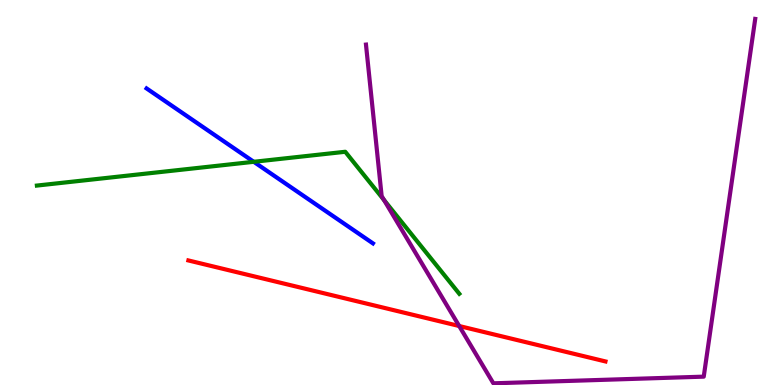[{'lines': ['blue', 'red'], 'intersections': []}, {'lines': ['green', 'red'], 'intersections': []}, {'lines': ['purple', 'red'], 'intersections': [{'x': 5.93, 'y': 1.53}]}, {'lines': ['blue', 'green'], 'intersections': [{'x': 3.27, 'y': 5.8}]}, {'lines': ['blue', 'purple'], 'intersections': []}, {'lines': ['green', 'purple'], 'intersections': [{'x': 4.96, 'y': 4.8}]}]